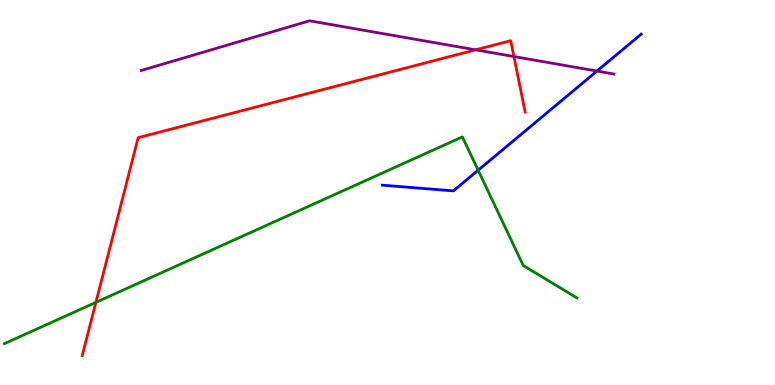[{'lines': ['blue', 'red'], 'intersections': []}, {'lines': ['green', 'red'], 'intersections': [{'x': 1.24, 'y': 2.15}]}, {'lines': ['purple', 'red'], 'intersections': [{'x': 6.14, 'y': 8.71}, {'x': 6.63, 'y': 8.53}]}, {'lines': ['blue', 'green'], 'intersections': [{'x': 6.17, 'y': 5.58}]}, {'lines': ['blue', 'purple'], 'intersections': [{'x': 7.7, 'y': 8.15}]}, {'lines': ['green', 'purple'], 'intersections': []}]